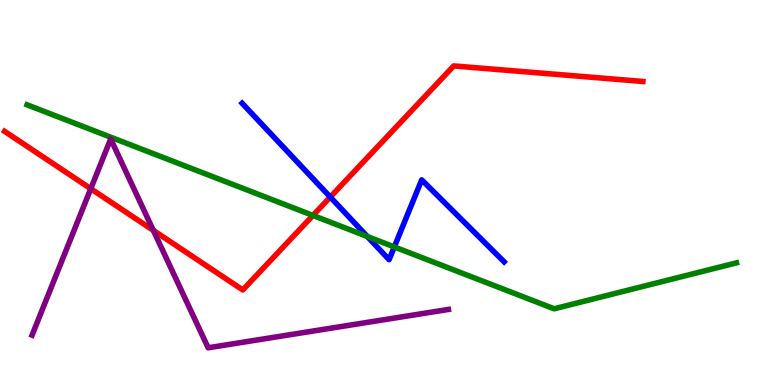[{'lines': ['blue', 'red'], 'intersections': [{'x': 4.26, 'y': 4.88}]}, {'lines': ['green', 'red'], 'intersections': [{'x': 4.04, 'y': 4.4}]}, {'lines': ['purple', 'red'], 'intersections': [{'x': 1.17, 'y': 5.1}, {'x': 1.98, 'y': 4.02}]}, {'lines': ['blue', 'green'], 'intersections': [{'x': 4.74, 'y': 3.86}, {'x': 5.09, 'y': 3.59}]}, {'lines': ['blue', 'purple'], 'intersections': []}, {'lines': ['green', 'purple'], 'intersections': []}]